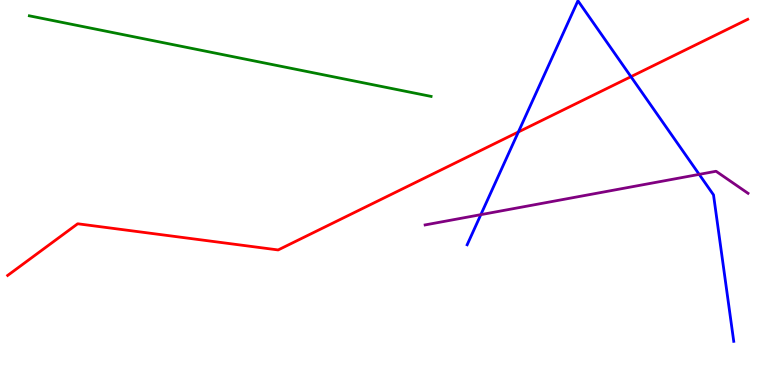[{'lines': ['blue', 'red'], 'intersections': [{'x': 6.69, 'y': 6.57}, {'x': 8.14, 'y': 8.01}]}, {'lines': ['green', 'red'], 'intersections': []}, {'lines': ['purple', 'red'], 'intersections': []}, {'lines': ['blue', 'green'], 'intersections': []}, {'lines': ['blue', 'purple'], 'intersections': [{'x': 6.2, 'y': 4.42}, {'x': 9.02, 'y': 5.47}]}, {'lines': ['green', 'purple'], 'intersections': []}]